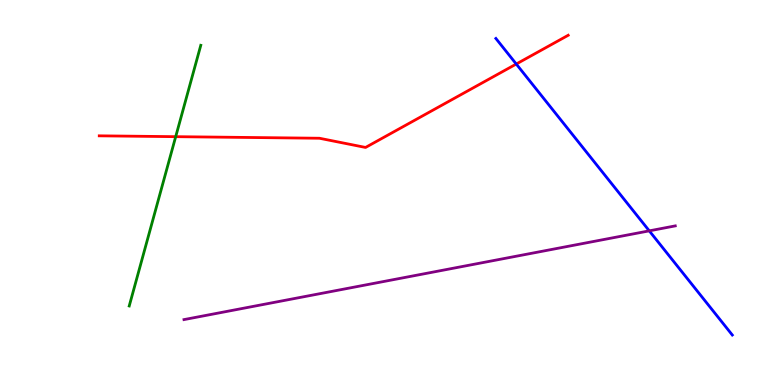[{'lines': ['blue', 'red'], 'intersections': [{'x': 6.66, 'y': 8.34}]}, {'lines': ['green', 'red'], 'intersections': [{'x': 2.27, 'y': 6.45}]}, {'lines': ['purple', 'red'], 'intersections': []}, {'lines': ['blue', 'green'], 'intersections': []}, {'lines': ['blue', 'purple'], 'intersections': [{'x': 8.38, 'y': 4.0}]}, {'lines': ['green', 'purple'], 'intersections': []}]